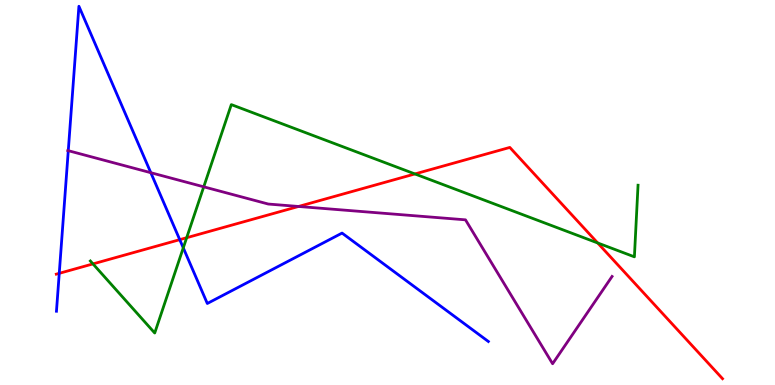[{'lines': ['blue', 'red'], 'intersections': [{'x': 0.764, 'y': 2.9}, {'x': 2.32, 'y': 3.78}]}, {'lines': ['green', 'red'], 'intersections': [{'x': 1.2, 'y': 3.15}, {'x': 2.41, 'y': 3.83}, {'x': 5.35, 'y': 5.48}, {'x': 7.71, 'y': 3.69}]}, {'lines': ['purple', 'red'], 'intersections': [{'x': 3.85, 'y': 4.64}]}, {'lines': ['blue', 'green'], 'intersections': [{'x': 2.36, 'y': 3.56}]}, {'lines': ['blue', 'purple'], 'intersections': [{'x': 0.881, 'y': 6.09}, {'x': 1.95, 'y': 5.51}]}, {'lines': ['green', 'purple'], 'intersections': [{'x': 2.63, 'y': 5.15}]}]